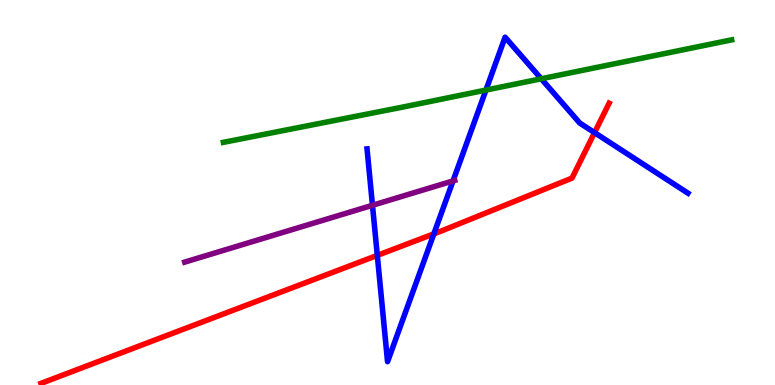[{'lines': ['blue', 'red'], 'intersections': [{'x': 4.87, 'y': 3.37}, {'x': 5.6, 'y': 3.93}, {'x': 7.67, 'y': 6.56}]}, {'lines': ['green', 'red'], 'intersections': []}, {'lines': ['purple', 'red'], 'intersections': []}, {'lines': ['blue', 'green'], 'intersections': [{'x': 6.27, 'y': 7.66}, {'x': 6.98, 'y': 7.95}]}, {'lines': ['blue', 'purple'], 'intersections': [{'x': 4.81, 'y': 4.67}, {'x': 5.85, 'y': 5.3}]}, {'lines': ['green', 'purple'], 'intersections': []}]